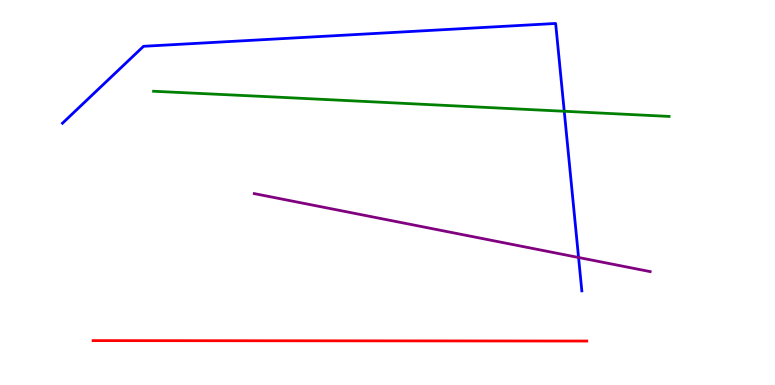[{'lines': ['blue', 'red'], 'intersections': []}, {'lines': ['green', 'red'], 'intersections': []}, {'lines': ['purple', 'red'], 'intersections': []}, {'lines': ['blue', 'green'], 'intersections': [{'x': 7.28, 'y': 7.11}]}, {'lines': ['blue', 'purple'], 'intersections': [{'x': 7.47, 'y': 3.31}]}, {'lines': ['green', 'purple'], 'intersections': []}]